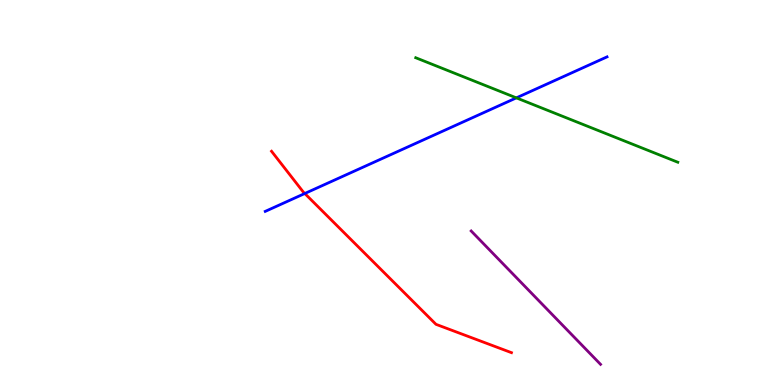[{'lines': ['blue', 'red'], 'intersections': [{'x': 3.93, 'y': 4.97}]}, {'lines': ['green', 'red'], 'intersections': []}, {'lines': ['purple', 'red'], 'intersections': []}, {'lines': ['blue', 'green'], 'intersections': [{'x': 6.66, 'y': 7.46}]}, {'lines': ['blue', 'purple'], 'intersections': []}, {'lines': ['green', 'purple'], 'intersections': []}]